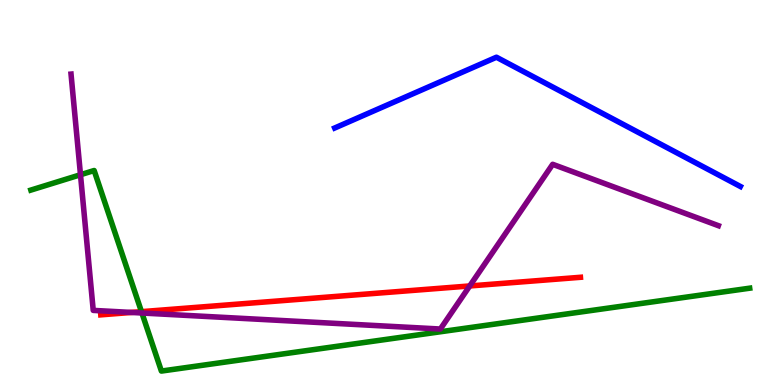[{'lines': ['blue', 'red'], 'intersections': []}, {'lines': ['green', 'red'], 'intersections': [{'x': 1.83, 'y': 1.9}]}, {'lines': ['purple', 'red'], 'intersections': [{'x': 1.7, 'y': 1.88}, {'x': 6.06, 'y': 2.57}]}, {'lines': ['blue', 'green'], 'intersections': []}, {'lines': ['blue', 'purple'], 'intersections': []}, {'lines': ['green', 'purple'], 'intersections': [{'x': 1.04, 'y': 5.46}, {'x': 1.83, 'y': 1.87}]}]